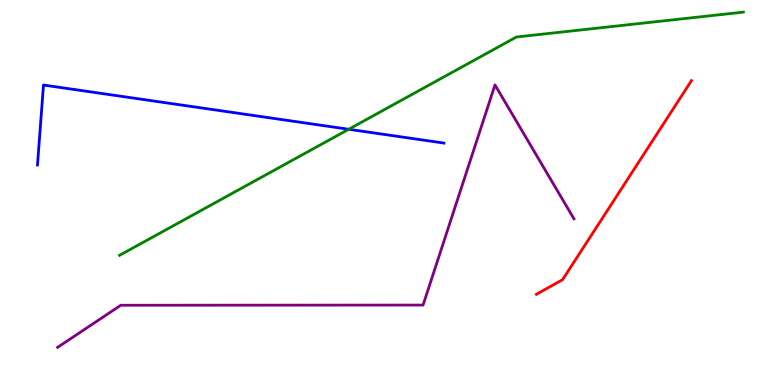[{'lines': ['blue', 'red'], 'intersections': []}, {'lines': ['green', 'red'], 'intersections': []}, {'lines': ['purple', 'red'], 'intersections': []}, {'lines': ['blue', 'green'], 'intersections': [{'x': 4.5, 'y': 6.64}]}, {'lines': ['blue', 'purple'], 'intersections': []}, {'lines': ['green', 'purple'], 'intersections': []}]